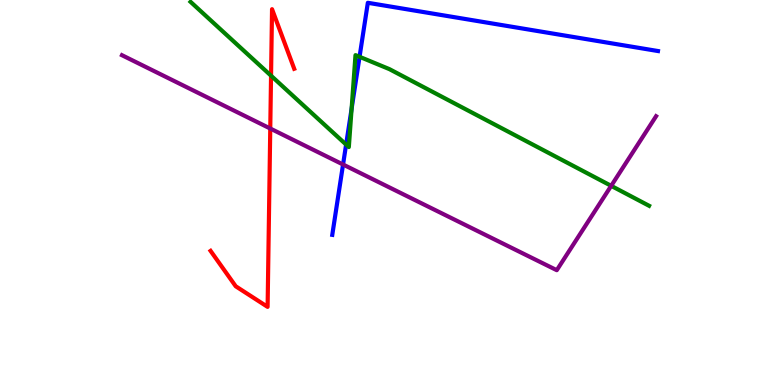[{'lines': ['blue', 'red'], 'intersections': []}, {'lines': ['green', 'red'], 'intersections': [{'x': 3.5, 'y': 8.03}]}, {'lines': ['purple', 'red'], 'intersections': [{'x': 3.49, 'y': 6.66}]}, {'lines': ['blue', 'green'], 'intersections': [{'x': 4.47, 'y': 6.24}, {'x': 4.54, 'y': 7.18}, {'x': 4.64, 'y': 8.52}]}, {'lines': ['blue', 'purple'], 'intersections': [{'x': 4.43, 'y': 5.73}]}, {'lines': ['green', 'purple'], 'intersections': [{'x': 7.89, 'y': 5.17}]}]